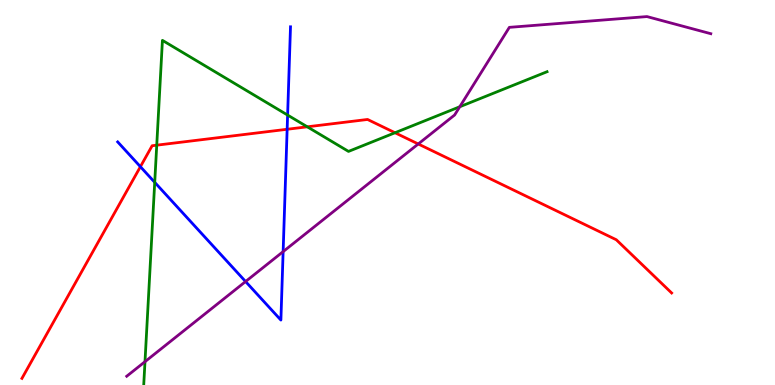[{'lines': ['blue', 'red'], 'intersections': [{'x': 1.81, 'y': 5.67}, {'x': 3.71, 'y': 6.64}]}, {'lines': ['green', 'red'], 'intersections': [{'x': 2.02, 'y': 6.23}, {'x': 3.96, 'y': 6.71}, {'x': 5.1, 'y': 6.55}]}, {'lines': ['purple', 'red'], 'intersections': [{'x': 5.4, 'y': 6.26}]}, {'lines': ['blue', 'green'], 'intersections': [{'x': 2.0, 'y': 5.26}, {'x': 3.71, 'y': 7.01}]}, {'lines': ['blue', 'purple'], 'intersections': [{'x': 3.17, 'y': 2.69}, {'x': 3.65, 'y': 3.46}]}, {'lines': ['green', 'purple'], 'intersections': [{'x': 1.87, 'y': 0.606}, {'x': 5.93, 'y': 7.23}]}]